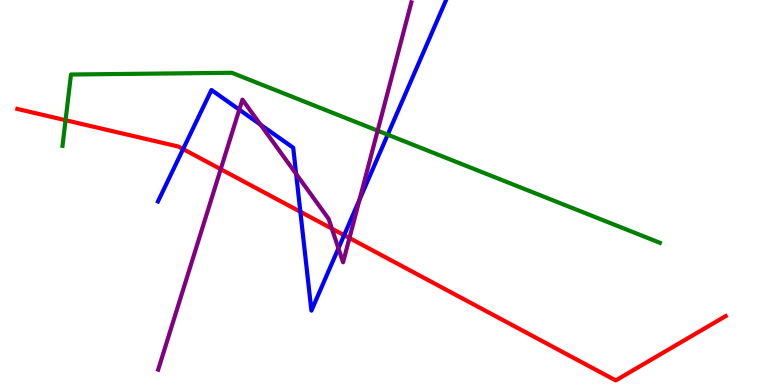[{'lines': ['blue', 'red'], 'intersections': [{'x': 2.36, 'y': 6.13}, {'x': 3.88, 'y': 4.5}, {'x': 4.44, 'y': 3.89}]}, {'lines': ['green', 'red'], 'intersections': [{'x': 0.846, 'y': 6.88}]}, {'lines': ['purple', 'red'], 'intersections': [{'x': 2.85, 'y': 5.61}, {'x': 4.28, 'y': 4.06}, {'x': 4.51, 'y': 3.82}]}, {'lines': ['blue', 'green'], 'intersections': [{'x': 5.0, 'y': 6.5}]}, {'lines': ['blue', 'purple'], 'intersections': [{'x': 3.09, 'y': 7.15}, {'x': 3.36, 'y': 6.76}, {'x': 3.82, 'y': 5.48}, {'x': 4.37, 'y': 3.55}, {'x': 4.64, 'y': 4.81}]}, {'lines': ['green', 'purple'], 'intersections': [{'x': 4.87, 'y': 6.61}]}]